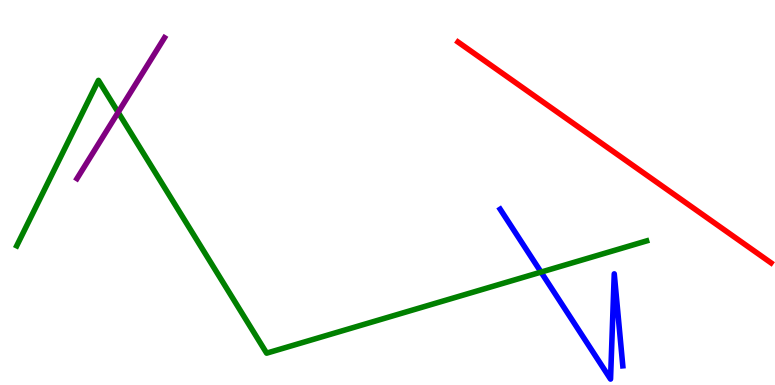[{'lines': ['blue', 'red'], 'intersections': []}, {'lines': ['green', 'red'], 'intersections': []}, {'lines': ['purple', 'red'], 'intersections': []}, {'lines': ['blue', 'green'], 'intersections': [{'x': 6.98, 'y': 2.93}]}, {'lines': ['blue', 'purple'], 'intersections': []}, {'lines': ['green', 'purple'], 'intersections': [{'x': 1.52, 'y': 7.08}]}]